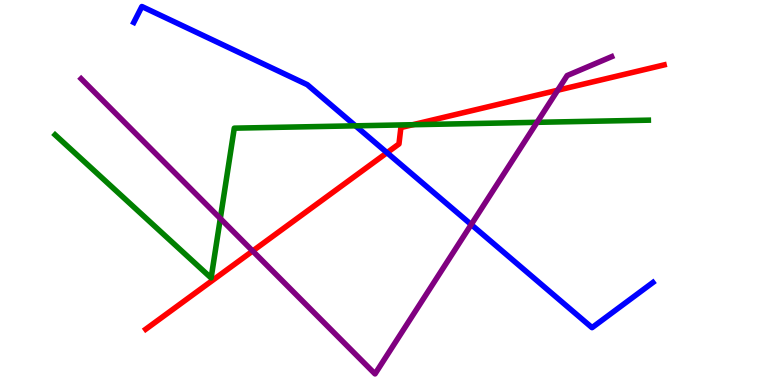[{'lines': ['blue', 'red'], 'intersections': [{'x': 4.99, 'y': 6.03}]}, {'lines': ['green', 'red'], 'intersections': [{'x': 5.33, 'y': 6.76}]}, {'lines': ['purple', 'red'], 'intersections': [{'x': 3.26, 'y': 3.48}, {'x': 7.2, 'y': 7.66}]}, {'lines': ['blue', 'green'], 'intersections': [{'x': 4.59, 'y': 6.73}]}, {'lines': ['blue', 'purple'], 'intersections': [{'x': 6.08, 'y': 4.17}]}, {'lines': ['green', 'purple'], 'intersections': [{'x': 2.84, 'y': 4.32}, {'x': 6.93, 'y': 6.82}]}]